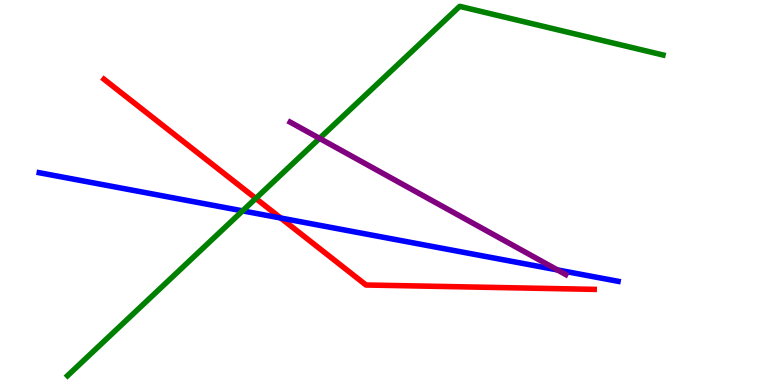[{'lines': ['blue', 'red'], 'intersections': [{'x': 3.62, 'y': 4.34}]}, {'lines': ['green', 'red'], 'intersections': [{'x': 3.3, 'y': 4.85}]}, {'lines': ['purple', 'red'], 'intersections': []}, {'lines': ['blue', 'green'], 'intersections': [{'x': 3.13, 'y': 4.52}]}, {'lines': ['blue', 'purple'], 'intersections': [{'x': 7.19, 'y': 2.99}]}, {'lines': ['green', 'purple'], 'intersections': [{'x': 4.12, 'y': 6.41}]}]